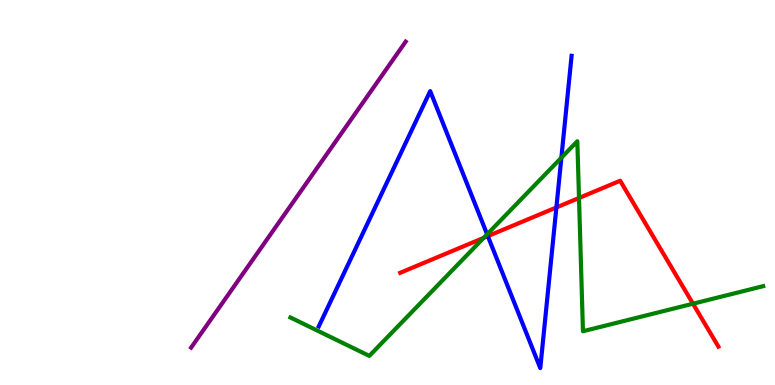[{'lines': ['blue', 'red'], 'intersections': [{'x': 6.29, 'y': 3.87}, {'x': 7.18, 'y': 4.61}]}, {'lines': ['green', 'red'], 'intersections': [{'x': 6.24, 'y': 3.82}, {'x': 7.47, 'y': 4.86}, {'x': 8.94, 'y': 2.11}]}, {'lines': ['purple', 'red'], 'intersections': []}, {'lines': ['blue', 'green'], 'intersections': [{'x': 6.29, 'y': 3.91}, {'x': 7.24, 'y': 5.9}]}, {'lines': ['blue', 'purple'], 'intersections': []}, {'lines': ['green', 'purple'], 'intersections': []}]